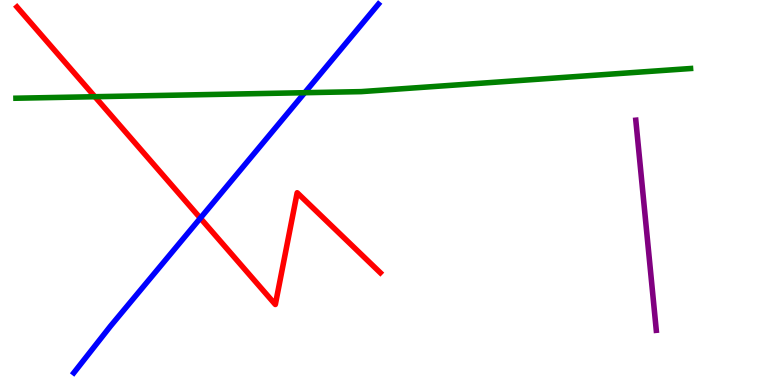[{'lines': ['blue', 'red'], 'intersections': [{'x': 2.59, 'y': 4.33}]}, {'lines': ['green', 'red'], 'intersections': [{'x': 1.22, 'y': 7.49}]}, {'lines': ['purple', 'red'], 'intersections': []}, {'lines': ['blue', 'green'], 'intersections': [{'x': 3.93, 'y': 7.59}]}, {'lines': ['blue', 'purple'], 'intersections': []}, {'lines': ['green', 'purple'], 'intersections': []}]